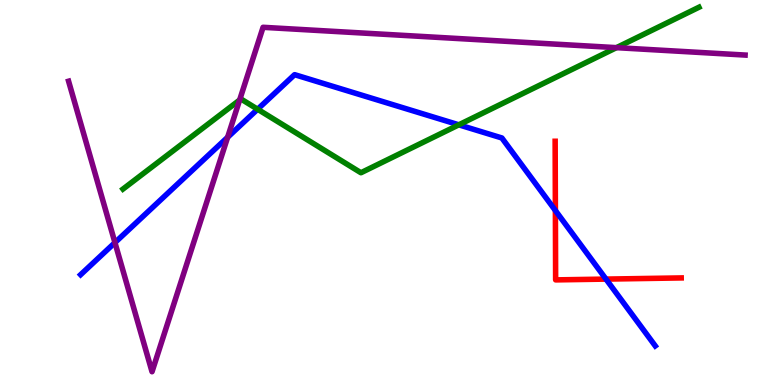[{'lines': ['blue', 'red'], 'intersections': [{'x': 7.17, 'y': 4.53}, {'x': 7.82, 'y': 2.75}]}, {'lines': ['green', 'red'], 'intersections': []}, {'lines': ['purple', 'red'], 'intersections': []}, {'lines': ['blue', 'green'], 'intersections': [{'x': 3.32, 'y': 7.16}, {'x': 5.92, 'y': 6.76}]}, {'lines': ['blue', 'purple'], 'intersections': [{'x': 1.48, 'y': 3.7}, {'x': 2.94, 'y': 6.43}]}, {'lines': ['green', 'purple'], 'intersections': [{'x': 3.09, 'y': 7.4}, {'x': 7.95, 'y': 8.76}]}]